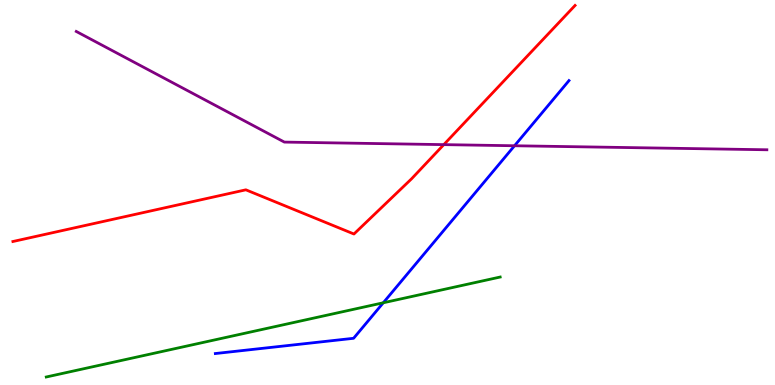[{'lines': ['blue', 'red'], 'intersections': []}, {'lines': ['green', 'red'], 'intersections': []}, {'lines': ['purple', 'red'], 'intersections': [{'x': 5.73, 'y': 6.24}]}, {'lines': ['blue', 'green'], 'intersections': [{'x': 4.95, 'y': 2.14}]}, {'lines': ['blue', 'purple'], 'intersections': [{'x': 6.64, 'y': 6.21}]}, {'lines': ['green', 'purple'], 'intersections': []}]